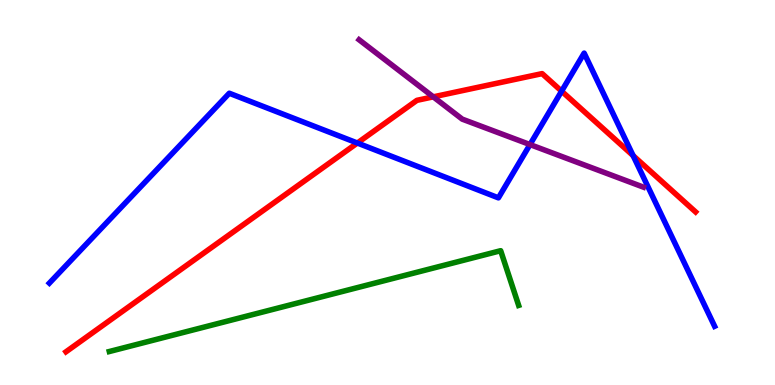[{'lines': ['blue', 'red'], 'intersections': [{'x': 4.61, 'y': 6.29}, {'x': 7.25, 'y': 7.63}, {'x': 8.17, 'y': 5.96}]}, {'lines': ['green', 'red'], 'intersections': []}, {'lines': ['purple', 'red'], 'intersections': [{'x': 5.59, 'y': 7.48}]}, {'lines': ['blue', 'green'], 'intersections': []}, {'lines': ['blue', 'purple'], 'intersections': [{'x': 6.84, 'y': 6.25}]}, {'lines': ['green', 'purple'], 'intersections': []}]